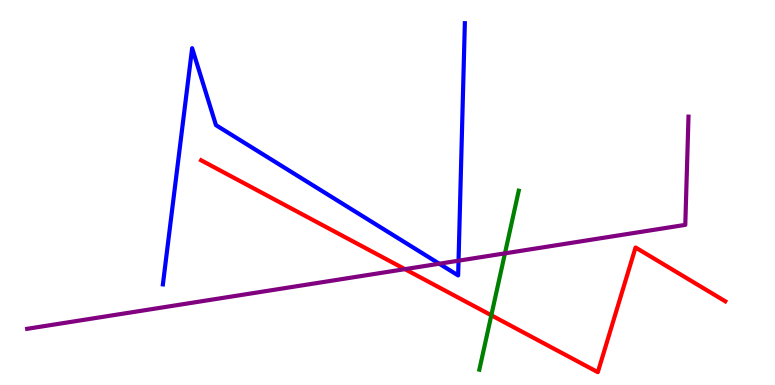[{'lines': ['blue', 'red'], 'intersections': []}, {'lines': ['green', 'red'], 'intersections': [{'x': 6.34, 'y': 1.81}]}, {'lines': ['purple', 'red'], 'intersections': [{'x': 5.23, 'y': 3.01}]}, {'lines': ['blue', 'green'], 'intersections': []}, {'lines': ['blue', 'purple'], 'intersections': [{'x': 5.67, 'y': 3.15}, {'x': 5.92, 'y': 3.23}]}, {'lines': ['green', 'purple'], 'intersections': [{'x': 6.52, 'y': 3.42}]}]